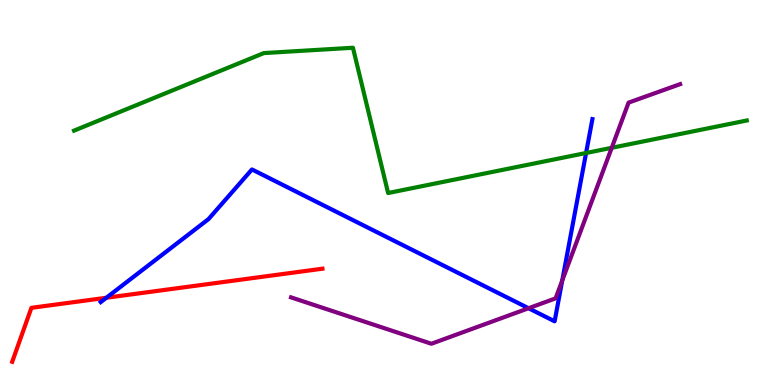[{'lines': ['blue', 'red'], 'intersections': [{'x': 1.37, 'y': 2.27}]}, {'lines': ['green', 'red'], 'intersections': []}, {'lines': ['purple', 'red'], 'intersections': []}, {'lines': ['blue', 'green'], 'intersections': [{'x': 7.56, 'y': 6.03}]}, {'lines': ['blue', 'purple'], 'intersections': [{'x': 6.82, 'y': 1.99}, {'x': 7.25, 'y': 2.71}]}, {'lines': ['green', 'purple'], 'intersections': [{'x': 7.89, 'y': 6.16}]}]